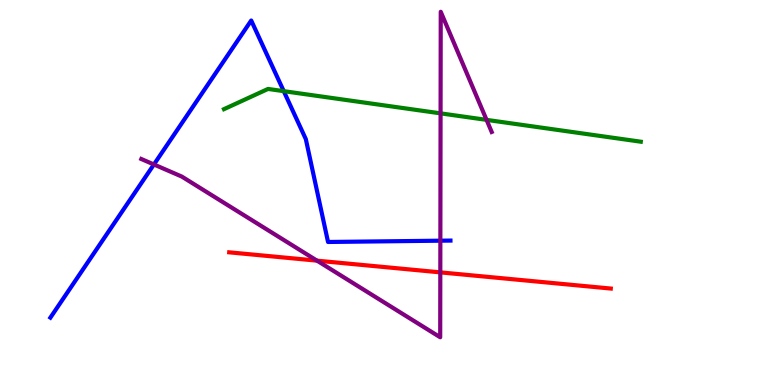[{'lines': ['blue', 'red'], 'intersections': []}, {'lines': ['green', 'red'], 'intersections': []}, {'lines': ['purple', 'red'], 'intersections': [{'x': 4.09, 'y': 3.23}, {'x': 5.68, 'y': 2.93}]}, {'lines': ['blue', 'green'], 'intersections': [{'x': 3.66, 'y': 7.63}]}, {'lines': ['blue', 'purple'], 'intersections': [{'x': 1.99, 'y': 5.73}, {'x': 5.68, 'y': 3.75}]}, {'lines': ['green', 'purple'], 'intersections': [{'x': 5.68, 'y': 7.06}, {'x': 6.28, 'y': 6.89}]}]